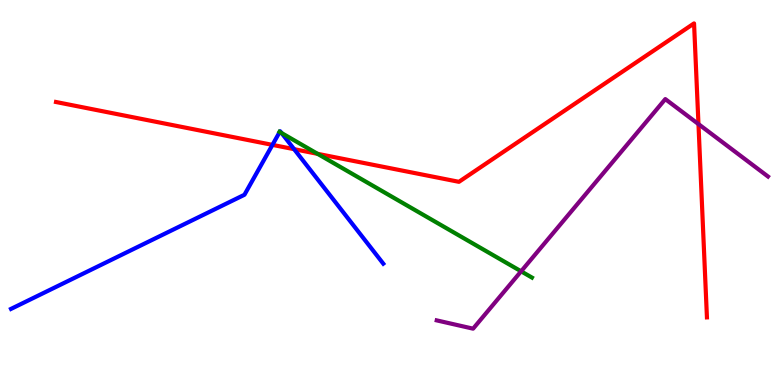[{'lines': ['blue', 'red'], 'intersections': [{'x': 3.52, 'y': 6.24}, {'x': 3.8, 'y': 6.13}]}, {'lines': ['green', 'red'], 'intersections': [{'x': 4.1, 'y': 6.0}]}, {'lines': ['purple', 'red'], 'intersections': [{'x': 9.01, 'y': 6.78}]}, {'lines': ['blue', 'green'], 'intersections': [{'x': 3.61, 'y': 6.57}, {'x': 3.63, 'y': 6.54}]}, {'lines': ['blue', 'purple'], 'intersections': []}, {'lines': ['green', 'purple'], 'intersections': [{'x': 6.72, 'y': 2.95}]}]